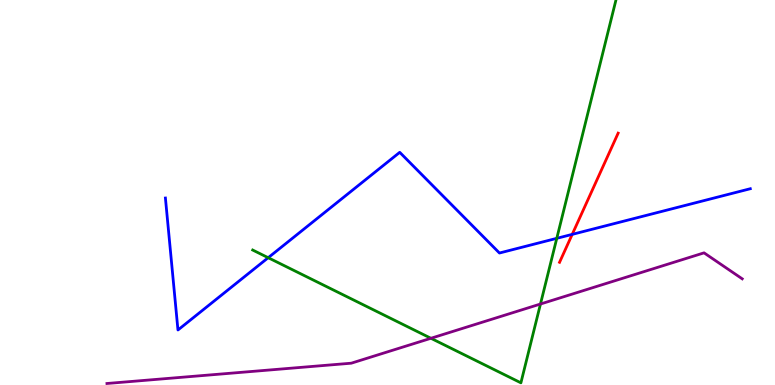[{'lines': ['blue', 'red'], 'intersections': [{'x': 7.38, 'y': 3.91}]}, {'lines': ['green', 'red'], 'intersections': []}, {'lines': ['purple', 'red'], 'intersections': []}, {'lines': ['blue', 'green'], 'intersections': [{'x': 3.46, 'y': 3.31}, {'x': 7.18, 'y': 3.81}]}, {'lines': ['blue', 'purple'], 'intersections': []}, {'lines': ['green', 'purple'], 'intersections': [{'x': 5.56, 'y': 1.21}, {'x': 6.97, 'y': 2.1}]}]